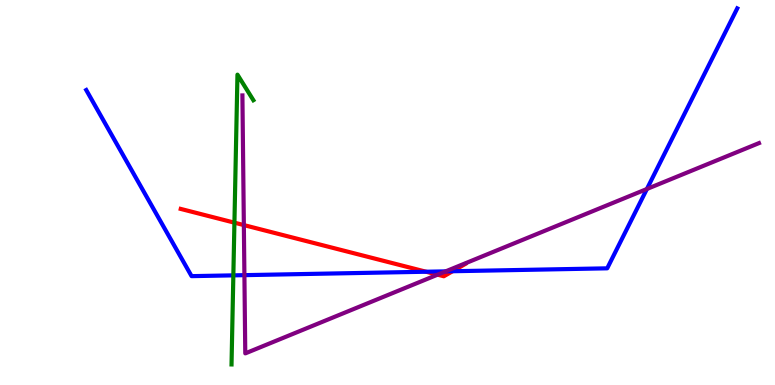[{'lines': ['blue', 'red'], 'intersections': [{'x': 5.5, 'y': 2.94}, {'x': 5.84, 'y': 2.95}]}, {'lines': ['green', 'red'], 'intersections': [{'x': 3.02, 'y': 4.22}]}, {'lines': ['purple', 'red'], 'intersections': [{'x': 3.15, 'y': 4.15}, {'x': 5.65, 'y': 2.87}]}, {'lines': ['blue', 'green'], 'intersections': [{'x': 3.01, 'y': 2.85}]}, {'lines': ['blue', 'purple'], 'intersections': [{'x': 3.15, 'y': 2.85}, {'x': 5.75, 'y': 2.95}, {'x': 8.35, 'y': 5.09}]}, {'lines': ['green', 'purple'], 'intersections': []}]